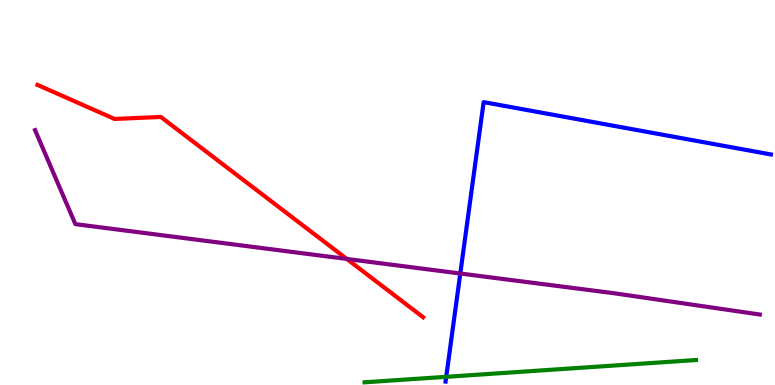[{'lines': ['blue', 'red'], 'intersections': []}, {'lines': ['green', 'red'], 'intersections': []}, {'lines': ['purple', 'red'], 'intersections': [{'x': 4.47, 'y': 3.27}]}, {'lines': ['blue', 'green'], 'intersections': [{'x': 5.76, 'y': 0.212}]}, {'lines': ['blue', 'purple'], 'intersections': [{'x': 5.94, 'y': 2.9}]}, {'lines': ['green', 'purple'], 'intersections': []}]